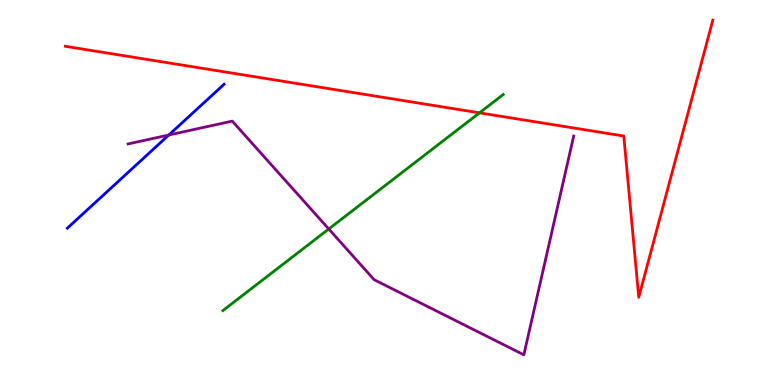[{'lines': ['blue', 'red'], 'intersections': []}, {'lines': ['green', 'red'], 'intersections': [{'x': 6.19, 'y': 7.07}]}, {'lines': ['purple', 'red'], 'intersections': []}, {'lines': ['blue', 'green'], 'intersections': []}, {'lines': ['blue', 'purple'], 'intersections': [{'x': 2.18, 'y': 6.49}]}, {'lines': ['green', 'purple'], 'intersections': [{'x': 4.24, 'y': 4.05}]}]